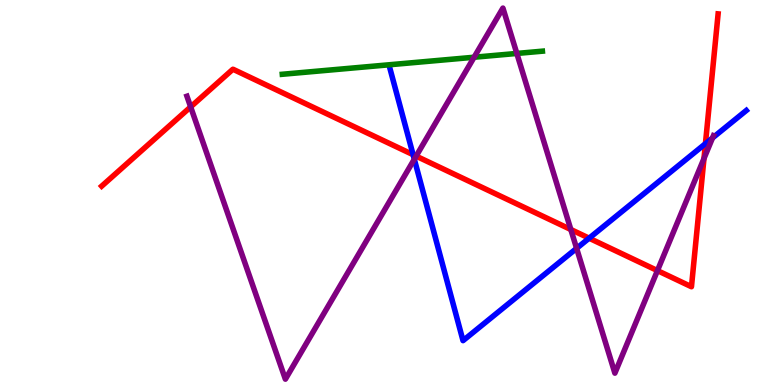[{'lines': ['blue', 'red'], 'intersections': [{'x': 5.33, 'y': 5.98}, {'x': 7.6, 'y': 3.81}, {'x': 9.1, 'y': 6.27}]}, {'lines': ['green', 'red'], 'intersections': []}, {'lines': ['purple', 'red'], 'intersections': [{'x': 2.46, 'y': 7.22}, {'x': 5.37, 'y': 5.94}, {'x': 7.37, 'y': 4.04}, {'x': 8.48, 'y': 2.97}, {'x': 9.08, 'y': 5.88}]}, {'lines': ['blue', 'green'], 'intersections': []}, {'lines': ['blue', 'purple'], 'intersections': [{'x': 5.35, 'y': 5.86}, {'x': 7.44, 'y': 3.55}, {'x': 9.19, 'y': 6.42}]}, {'lines': ['green', 'purple'], 'intersections': [{'x': 6.12, 'y': 8.51}, {'x': 6.67, 'y': 8.61}]}]